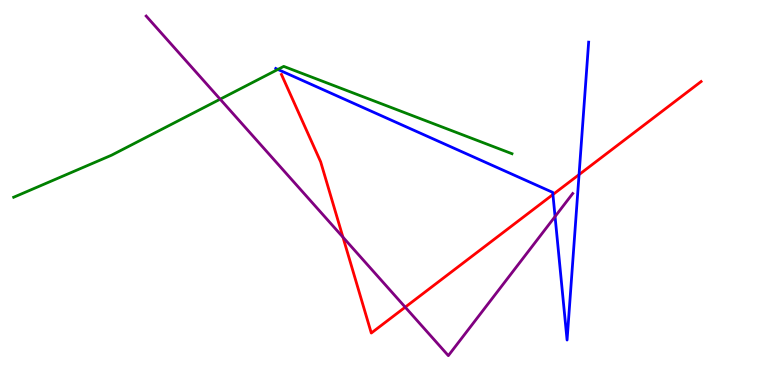[{'lines': ['blue', 'red'], 'intersections': [{'x': 7.13, 'y': 4.95}, {'x': 7.47, 'y': 5.46}]}, {'lines': ['green', 'red'], 'intersections': []}, {'lines': ['purple', 'red'], 'intersections': [{'x': 4.43, 'y': 3.84}, {'x': 5.23, 'y': 2.02}]}, {'lines': ['blue', 'green'], 'intersections': [{'x': 3.59, 'y': 8.2}]}, {'lines': ['blue', 'purple'], 'intersections': [{'x': 7.16, 'y': 4.38}]}, {'lines': ['green', 'purple'], 'intersections': [{'x': 2.84, 'y': 7.42}]}]